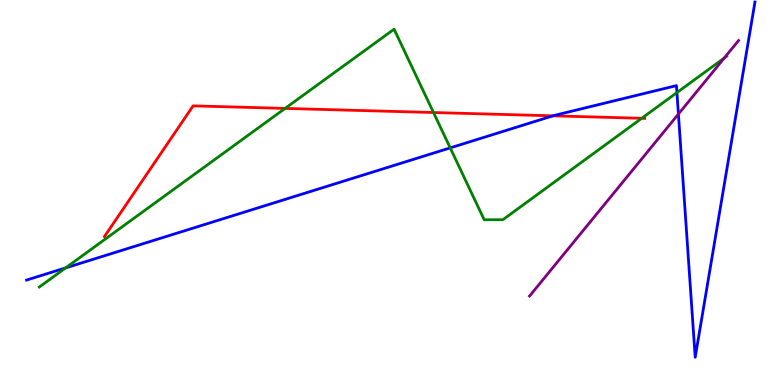[{'lines': ['blue', 'red'], 'intersections': [{'x': 7.13, 'y': 6.99}]}, {'lines': ['green', 'red'], 'intersections': [{'x': 3.68, 'y': 7.18}, {'x': 5.59, 'y': 7.08}, {'x': 8.28, 'y': 6.93}]}, {'lines': ['purple', 'red'], 'intersections': []}, {'lines': ['blue', 'green'], 'intersections': [{'x': 0.847, 'y': 3.04}, {'x': 5.81, 'y': 6.16}, {'x': 8.73, 'y': 7.6}]}, {'lines': ['blue', 'purple'], 'intersections': [{'x': 8.75, 'y': 7.04}]}, {'lines': ['green', 'purple'], 'intersections': [{'x': 9.35, 'y': 8.49}]}]